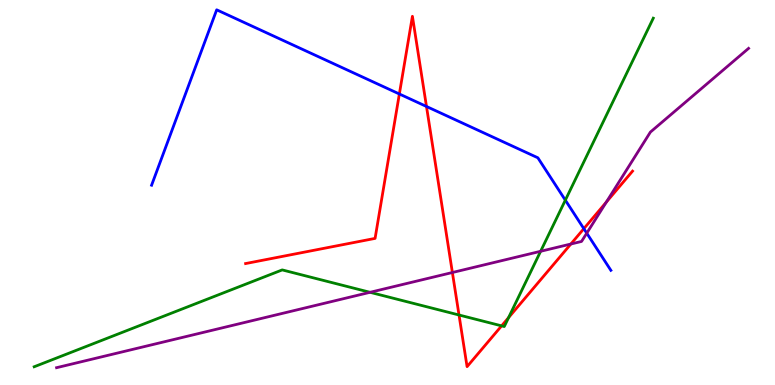[{'lines': ['blue', 'red'], 'intersections': [{'x': 5.15, 'y': 7.56}, {'x': 5.5, 'y': 7.23}, {'x': 7.53, 'y': 4.06}]}, {'lines': ['green', 'red'], 'intersections': [{'x': 5.92, 'y': 1.82}, {'x': 6.47, 'y': 1.54}, {'x': 6.56, 'y': 1.75}]}, {'lines': ['purple', 'red'], 'intersections': [{'x': 5.84, 'y': 2.92}, {'x': 7.37, 'y': 3.66}, {'x': 7.82, 'y': 4.75}]}, {'lines': ['blue', 'green'], 'intersections': [{'x': 7.29, 'y': 4.8}]}, {'lines': ['blue', 'purple'], 'intersections': [{'x': 7.57, 'y': 3.94}]}, {'lines': ['green', 'purple'], 'intersections': [{'x': 4.77, 'y': 2.41}, {'x': 6.98, 'y': 3.47}]}]